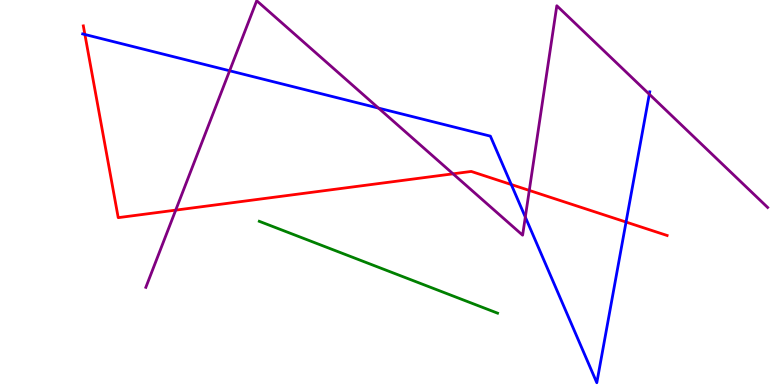[{'lines': ['blue', 'red'], 'intersections': [{'x': 1.1, 'y': 9.1}, {'x': 6.6, 'y': 5.21}, {'x': 8.08, 'y': 4.23}]}, {'lines': ['green', 'red'], 'intersections': []}, {'lines': ['purple', 'red'], 'intersections': [{'x': 2.27, 'y': 4.54}, {'x': 5.85, 'y': 5.49}, {'x': 6.83, 'y': 5.05}]}, {'lines': ['blue', 'green'], 'intersections': []}, {'lines': ['blue', 'purple'], 'intersections': [{'x': 2.96, 'y': 8.16}, {'x': 4.88, 'y': 7.19}, {'x': 6.78, 'y': 4.36}, {'x': 8.38, 'y': 7.55}]}, {'lines': ['green', 'purple'], 'intersections': []}]